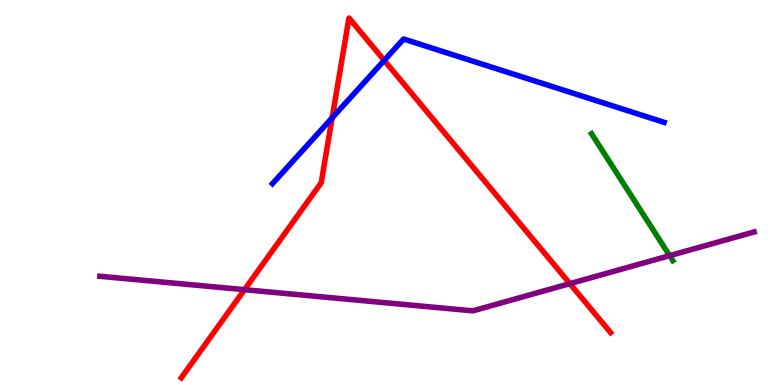[{'lines': ['blue', 'red'], 'intersections': [{'x': 4.29, 'y': 6.94}, {'x': 4.96, 'y': 8.43}]}, {'lines': ['green', 'red'], 'intersections': []}, {'lines': ['purple', 'red'], 'intersections': [{'x': 3.15, 'y': 2.48}, {'x': 7.35, 'y': 2.63}]}, {'lines': ['blue', 'green'], 'intersections': []}, {'lines': ['blue', 'purple'], 'intersections': []}, {'lines': ['green', 'purple'], 'intersections': [{'x': 8.64, 'y': 3.36}]}]